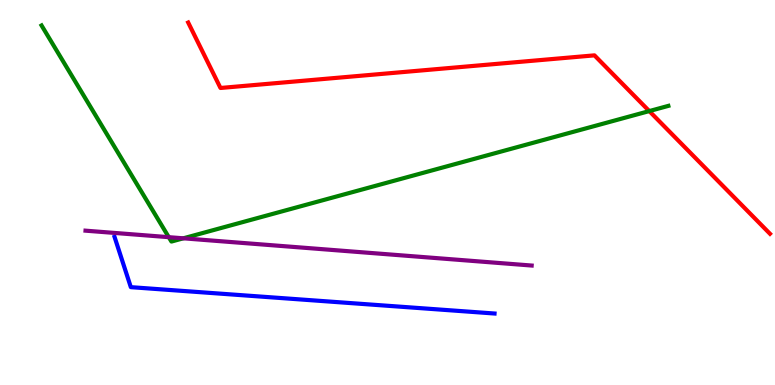[{'lines': ['blue', 'red'], 'intersections': []}, {'lines': ['green', 'red'], 'intersections': [{'x': 8.38, 'y': 7.11}]}, {'lines': ['purple', 'red'], 'intersections': []}, {'lines': ['blue', 'green'], 'intersections': []}, {'lines': ['blue', 'purple'], 'intersections': []}, {'lines': ['green', 'purple'], 'intersections': [{'x': 2.18, 'y': 3.84}, {'x': 2.37, 'y': 3.81}]}]